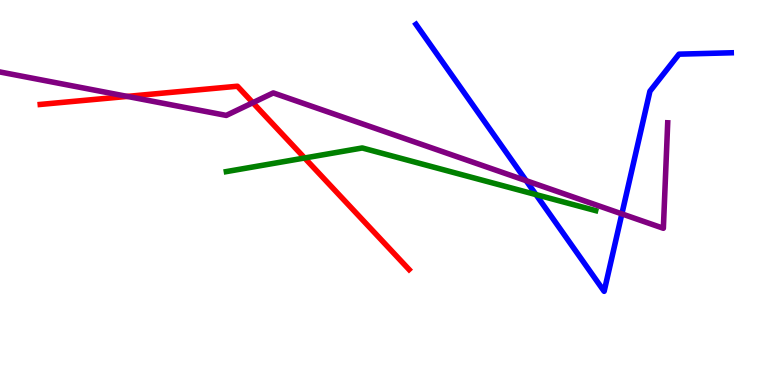[{'lines': ['blue', 'red'], 'intersections': []}, {'lines': ['green', 'red'], 'intersections': [{'x': 3.93, 'y': 5.9}]}, {'lines': ['purple', 'red'], 'intersections': [{'x': 1.64, 'y': 7.5}, {'x': 3.26, 'y': 7.33}]}, {'lines': ['blue', 'green'], 'intersections': [{'x': 6.92, 'y': 4.95}]}, {'lines': ['blue', 'purple'], 'intersections': [{'x': 6.79, 'y': 5.31}, {'x': 8.02, 'y': 4.44}]}, {'lines': ['green', 'purple'], 'intersections': []}]